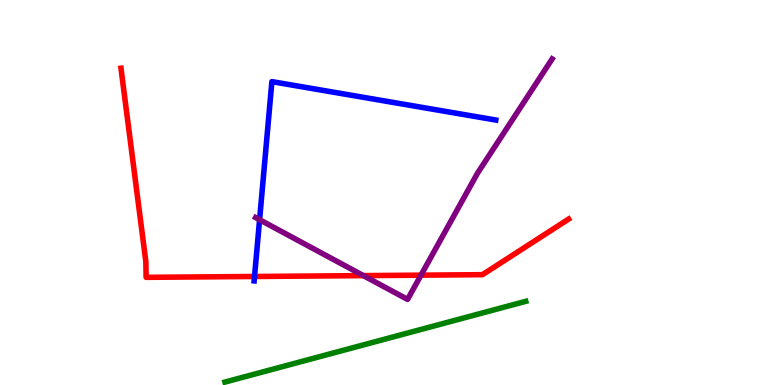[{'lines': ['blue', 'red'], 'intersections': [{'x': 3.28, 'y': 2.82}]}, {'lines': ['green', 'red'], 'intersections': []}, {'lines': ['purple', 'red'], 'intersections': [{'x': 4.69, 'y': 2.84}, {'x': 5.43, 'y': 2.85}]}, {'lines': ['blue', 'green'], 'intersections': []}, {'lines': ['blue', 'purple'], 'intersections': [{'x': 3.35, 'y': 4.29}]}, {'lines': ['green', 'purple'], 'intersections': []}]